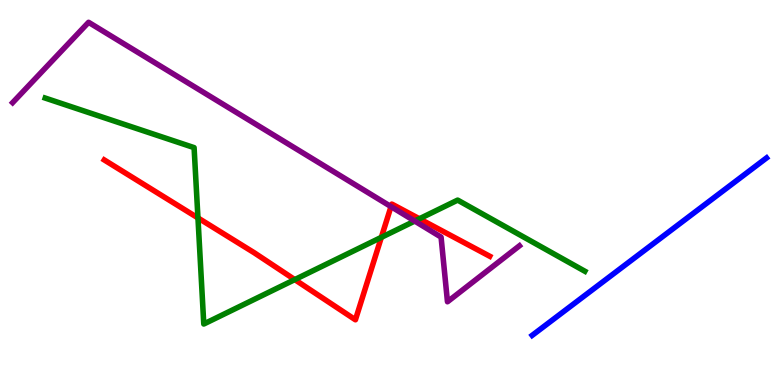[{'lines': ['blue', 'red'], 'intersections': []}, {'lines': ['green', 'red'], 'intersections': [{'x': 2.55, 'y': 4.34}, {'x': 3.8, 'y': 2.74}, {'x': 4.92, 'y': 3.84}, {'x': 5.41, 'y': 4.32}]}, {'lines': ['purple', 'red'], 'intersections': [{'x': 5.05, 'y': 4.63}]}, {'lines': ['blue', 'green'], 'intersections': []}, {'lines': ['blue', 'purple'], 'intersections': []}, {'lines': ['green', 'purple'], 'intersections': [{'x': 5.35, 'y': 4.26}]}]